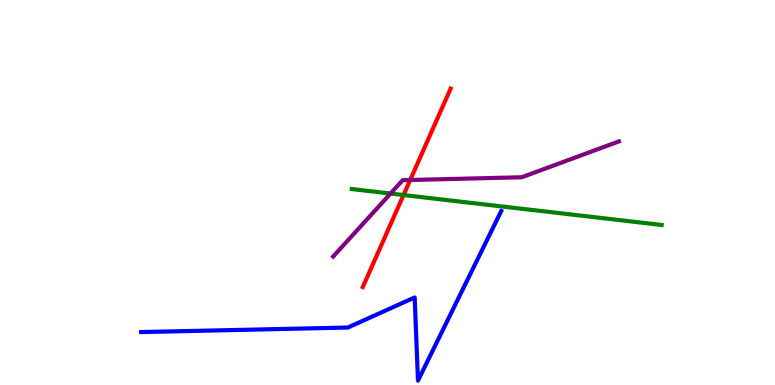[{'lines': ['blue', 'red'], 'intersections': []}, {'lines': ['green', 'red'], 'intersections': [{'x': 5.21, 'y': 4.93}]}, {'lines': ['purple', 'red'], 'intersections': [{'x': 5.29, 'y': 5.32}]}, {'lines': ['blue', 'green'], 'intersections': []}, {'lines': ['blue', 'purple'], 'intersections': []}, {'lines': ['green', 'purple'], 'intersections': [{'x': 5.04, 'y': 4.97}]}]